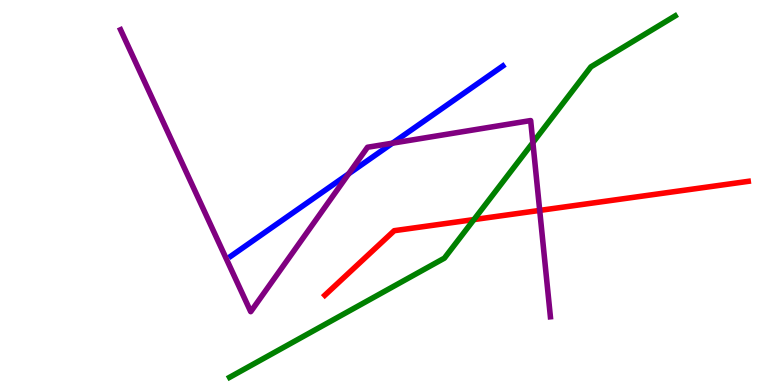[{'lines': ['blue', 'red'], 'intersections': []}, {'lines': ['green', 'red'], 'intersections': [{'x': 6.12, 'y': 4.3}]}, {'lines': ['purple', 'red'], 'intersections': [{'x': 6.96, 'y': 4.53}]}, {'lines': ['blue', 'green'], 'intersections': []}, {'lines': ['blue', 'purple'], 'intersections': [{'x': 4.5, 'y': 5.49}, {'x': 5.06, 'y': 6.28}]}, {'lines': ['green', 'purple'], 'intersections': [{'x': 6.88, 'y': 6.3}]}]